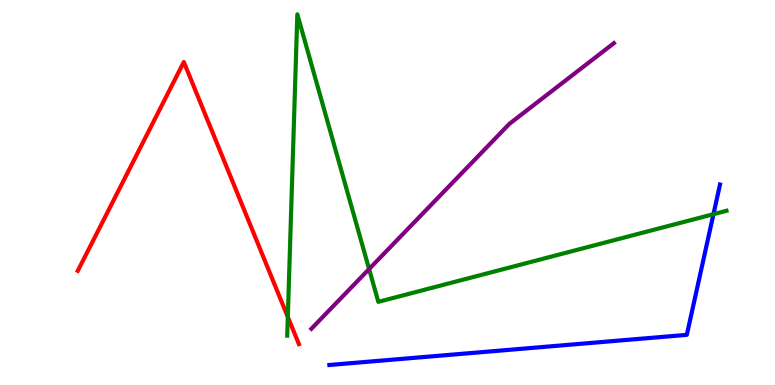[{'lines': ['blue', 'red'], 'intersections': []}, {'lines': ['green', 'red'], 'intersections': [{'x': 3.71, 'y': 1.77}]}, {'lines': ['purple', 'red'], 'intersections': []}, {'lines': ['blue', 'green'], 'intersections': [{'x': 9.21, 'y': 4.44}]}, {'lines': ['blue', 'purple'], 'intersections': []}, {'lines': ['green', 'purple'], 'intersections': [{'x': 4.76, 'y': 3.01}]}]